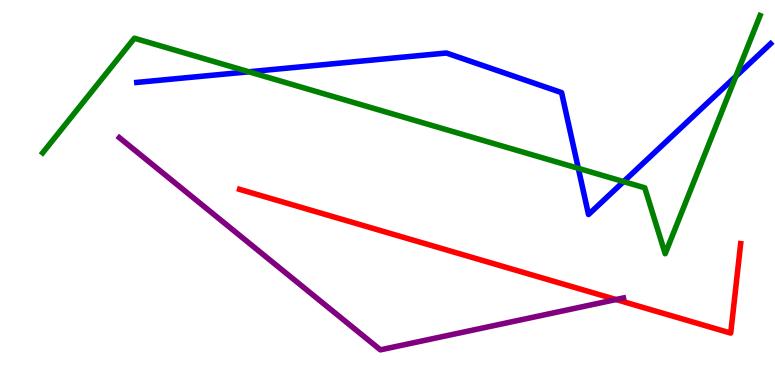[{'lines': ['blue', 'red'], 'intersections': []}, {'lines': ['green', 'red'], 'intersections': []}, {'lines': ['purple', 'red'], 'intersections': [{'x': 7.95, 'y': 2.22}]}, {'lines': ['blue', 'green'], 'intersections': [{'x': 3.21, 'y': 8.14}, {'x': 7.46, 'y': 5.63}, {'x': 8.05, 'y': 5.28}, {'x': 9.5, 'y': 8.02}]}, {'lines': ['blue', 'purple'], 'intersections': []}, {'lines': ['green', 'purple'], 'intersections': []}]